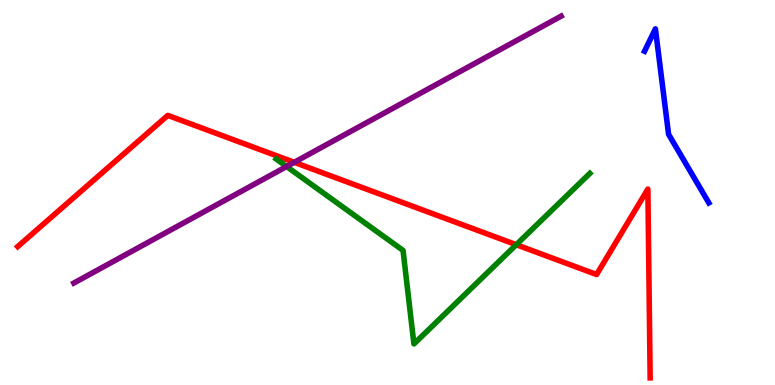[{'lines': ['blue', 'red'], 'intersections': []}, {'lines': ['green', 'red'], 'intersections': [{'x': 6.66, 'y': 3.64}]}, {'lines': ['purple', 'red'], 'intersections': [{'x': 3.8, 'y': 5.78}]}, {'lines': ['blue', 'green'], 'intersections': []}, {'lines': ['blue', 'purple'], 'intersections': []}, {'lines': ['green', 'purple'], 'intersections': [{'x': 3.7, 'y': 5.67}]}]